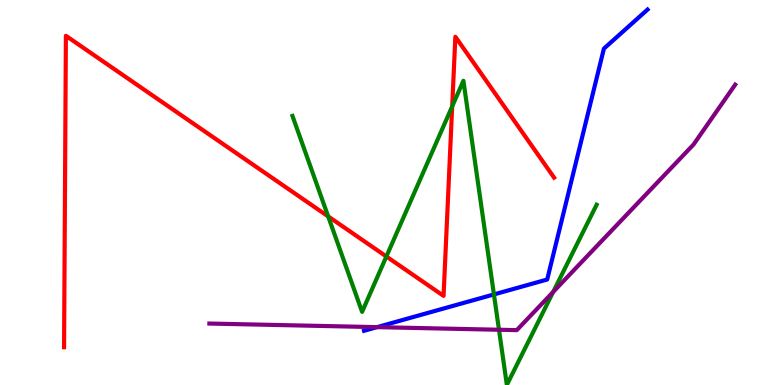[{'lines': ['blue', 'red'], 'intersections': []}, {'lines': ['green', 'red'], 'intersections': [{'x': 4.23, 'y': 4.38}, {'x': 4.99, 'y': 3.34}, {'x': 5.83, 'y': 7.24}]}, {'lines': ['purple', 'red'], 'intersections': []}, {'lines': ['blue', 'green'], 'intersections': [{'x': 6.37, 'y': 2.35}]}, {'lines': ['blue', 'purple'], 'intersections': [{'x': 4.87, 'y': 1.5}]}, {'lines': ['green', 'purple'], 'intersections': [{'x': 6.44, 'y': 1.43}, {'x': 7.14, 'y': 2.42}]}]